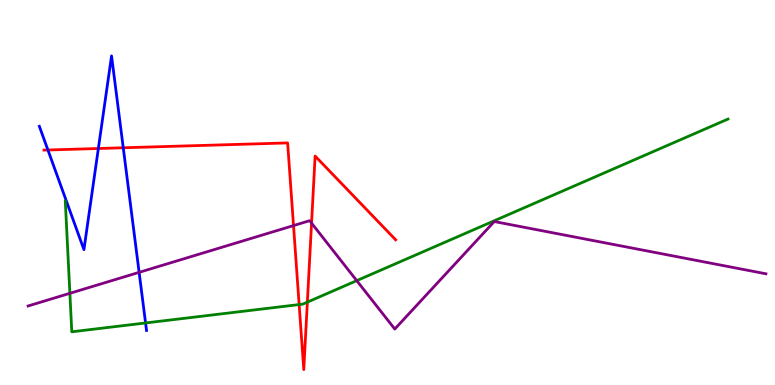[{'lines': ['blue', 'red'], 'intersections': [{'x': 0.618, 'y': 6.1}, {'x': 1.27, 'y': 6.14}, {'x': 1.59, 'y': 6.16}]}, {'lines': ['green', 'red'], 'intersections': [{'x': 3.86, 'y': 2.09}, {'x': 3.97, 'y': 2.15}]}, {'lines': ['purple', 'red'], 'intersections': [{'x': 3.79, 'y': 4.14}, {'x': 4.02, 'y': 4.2}]}, {'lines': ['blue', 'green'], 'intersections': [{'x': 1.88, 'y': 1.61}]}, {'lines': ['blue', 'purple'], 'intersections': [{'x': 1.8, 'y': 2.93}]}, {'lines': ['green', 'purple'], 'intersections': [{'x': 0.902, 'y': 2.38}, {'x': 4.6, 'y': 2.71}]}]